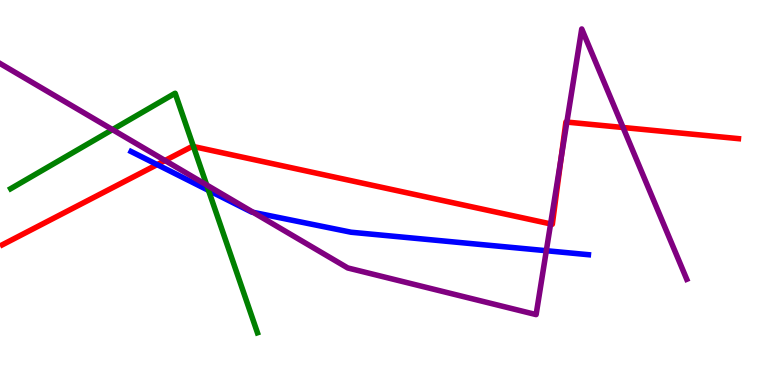[{'lines': ['blue', 'red'], 'intersections': [{'x': 2.03, 'y': 5.72}]}, {'lines': ['green', 'red'], 'intersections': [{'x': 2.5, 'y': 6.19}]}, {'lines': ['purple', 'red'], 'intersections': [{'x': 2.13, 'y': 5.83}, {'x': 7.1, 'y': 4.18}, {'x': 7.24, 'y': 5.89}, {'x': 7.31, 'y': 6.83}, {'x': 8.04, 'y': 6.69}]}, {'lines': ['blue', 'green'], 'intersections': [{'x': 2.69, 'y': 5.05}]}, {'lines': ['blue', 'purple'], 'intersections': [{'x': 3.27, 'y': 4.48}, {'x': 7.05, 'y': 3.49}]}, {'lines': ['green', 'purple'], 'intersections': [{'x': 1.45, 'y': 6.63}, {'x': 2.67, 'y': 5.19}]}]